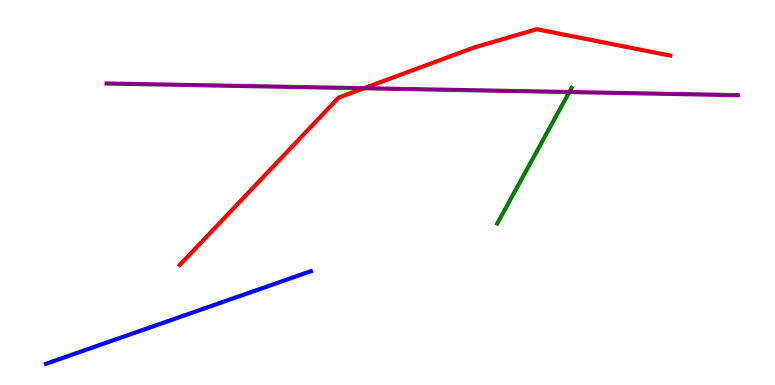[{'lines': ['blue', 'red'], 'intersections': []}, {'lines': ['green', 'red'], 'intersections': []}, {'lines': ['purple', 'red'], 'intersections': [{'x': 4.7, 'y': 7.71}]}, {'lines': ['blue', 'green'], 'intersections': []}, {'lines': ['blue', 'purple'], 'intersections': []}, {'lines': ['green', 'purple'], 'intersections': [{'x': 7.35, 'y': 7.61}]}]